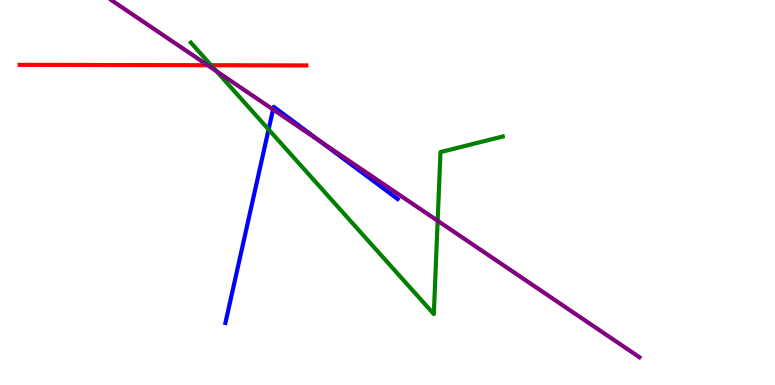[{'lines': ['blue', 'red'], 'intersections': []}, {'lines': ['green', 'red'], 'intersections': [{'x': 2.72, 'y': 8.31}]}, {'lines': ['purple', 'red'], 'intersections': [{'x': 2.68, 'y': 8.31}]}, {'lines': ['blue', 'green'], 'intersections': [{'x': 3.47, 'y': 6.64}]}, {'lines': ['blue', 'purple'], 'intersections': [{'x': 3.52, 'y': 7.16}, {'x': 4.13, 'y': 6.34}]}, {'lines': ['green', 'purple'], 'intersections': [{'x': 2.79, 'y': 8.15}, {'x': 5.65, 'y': 4.27}]}]